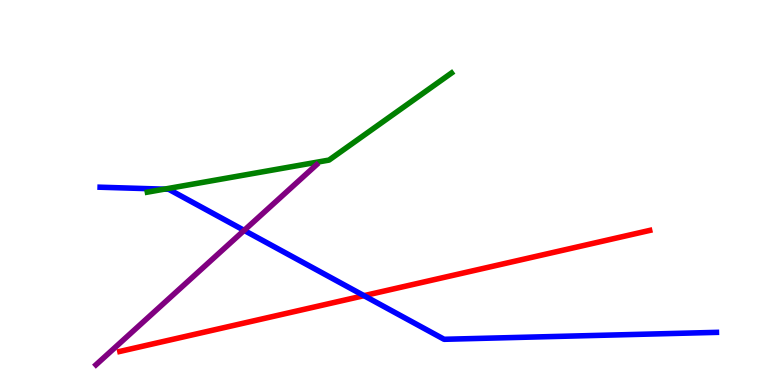[{'lines': ['blue', 'red'], 'intersections': [{'x': 4.7, 'y': 2.32}]}, {'lines': ['green', 'red'], 'intersections': []}, {'lines': ['purple', 'red'], 'intersections': []}, {'lines': ['blue', 'green'], 'intersections': [{'x': 2.12, 'y': 5.09}]}, {'lines': ['blue', 'purple'], 'intersections': [{'x': 3.15, 'y': 4.02}]}, {'lines': ['green', 'purple'], 'intersections': []}]